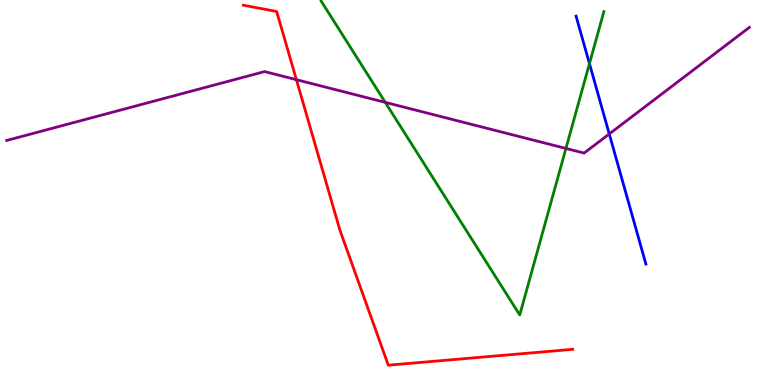[{'lines': ['blue', 'red'], 'intersections': []}, {'lines': ['green', 'red'], 'intersections': []}, {'lines': ['purple', 'red'], 'intersections': [{'x': 3.82, 'y': 7.93}]}, {'lines': ['blue', 'green'], 'intersections': [{'x': 7.61, 'y': 8.35}]}, {'lines': ['blue', 'purple'], 'intersections': [{'x': 7.86, 'y': 6.52}]}, {'lines': ['green', 'purple'], 'intersections': [{'x': 4.97, 'y': 7.34}, {'x': 7.3, 'y': 6.14}]}]